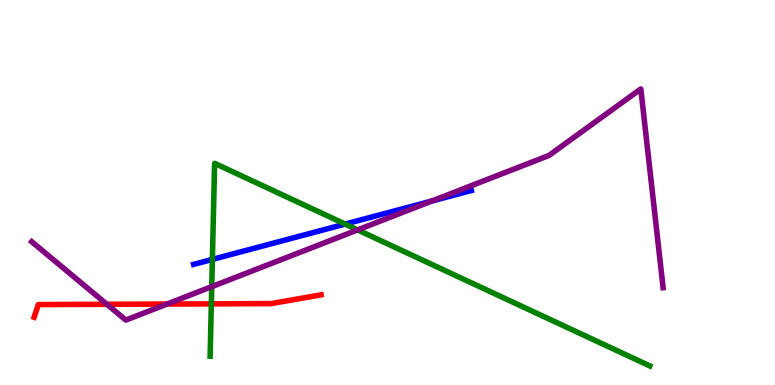[{'lines': ['blue', 'red'], 'intersections': []}, {'lines': ['green', 'red'], 'intersections': [{'x': 2.73, 'y': 2.11}]}, {'lines': ['purple', 'red'], 'intersections': [{'x': 1.38, 'y': 2.1}, {'x': 2.16, 'y': 2.1}]}, {'lines': ['blue', 'green'], 'intersections': [{'x': 2.74, 'y': 3.26}, {'x': 4.45, 'y': 4.18}]}, {'lines': ['blue', 'purple'], 'intersections': [{'x': 5.57, 'y': 4.78}]}, {'lines': ['green', 'purple'], 'intersections': [{'x': 2.73, 'y': 2.55}, {'x': 4.61, 'y': 4.03}]}]